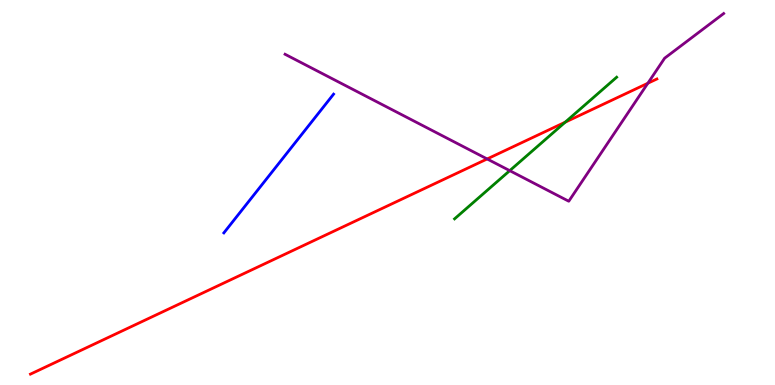[{'lines': ['blue', 'red'], 'intersections': []}, {'lines': ['green', 'red'], 'intersections': [{'x': 7.29, 'y': 6.83}]}, {'lines': ['purple', 'red'], 'intersections': [{'x': 6.29, 'y': 5.87}, {'x': 8.36, 'y': 7.84}]}, {'lines': ['blue', 'green'], 'intersections': []}, {'lines': ['blue', 'purple'], 'intersections': []}, {'lines': ['green', 'purple'], 'intersections': [{'x': 6.58, 'y': 5.57}]}]